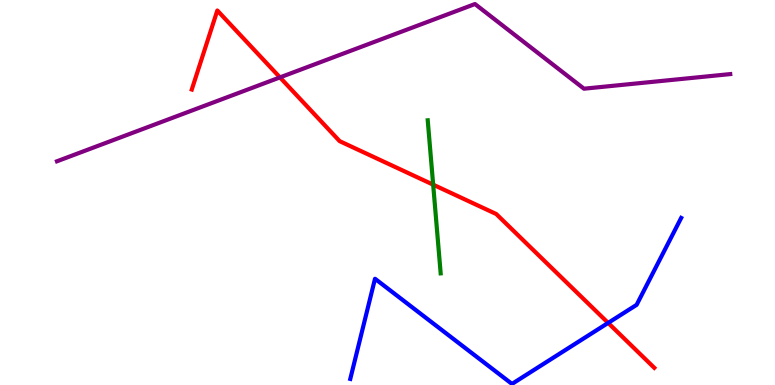[{'lines': ['blue', 'red'], 'intersections': [{'x': 7.85, 'y': 1.61}]}, {'lines': ['green', 'red'], 'intersections': [{'x': 5.59, 'y': 5.2}]}, {'lines': ['purple', 'red'], 'intersections': [{'x': 3.61, 'y': 7.99}]}, {'lines': ['blue', 'green'], 'intersections': []}, {'lines': ['blue', 'purple'], 'intersections': []}, {'lines': ['green', 'purple'], 'intersections': []}]